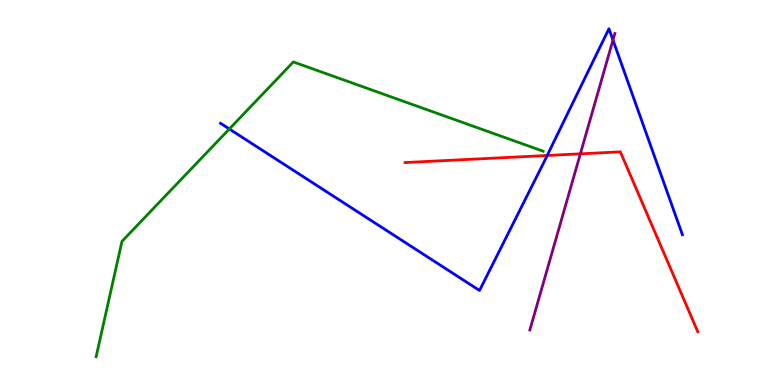[{'lines': ['blue', 'red'], 'intersections': [{'x': 7.06, 'y': 5.96}]}, {'lines': ['green', 'red'], 'intersections': []}, {'lines': ['purple', 'red'], 'intersections': [{'x': 7.49, 'y': 6.0}]}, {'lines': ['blue', 'green'], 'intersections': [{'x': 2.96, 'y': 6.65}]}, {'lines': ['blue', 'purple'], 'intersections': [{'x': 7.91, 'y': 8.96}]}, {'lines': ['green', 'purple'], 'intersections': []}]